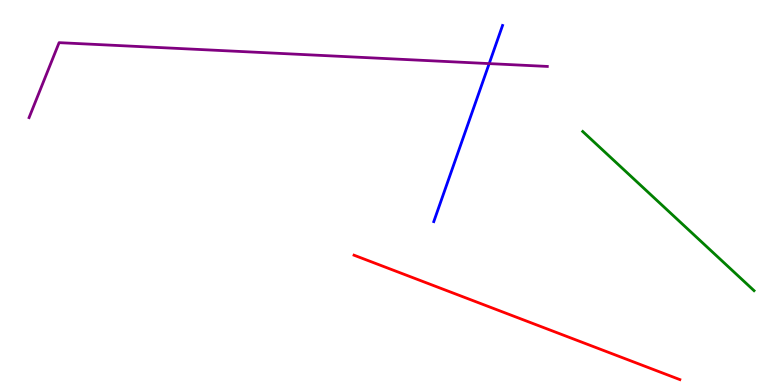[{'lines': ['blue', 'red'], 'intersections': []}, {'lines': ['green', 'red'], 'intersections': []}, {'lines': ['purple', 'red'], 'intersections': []}, {'lines': ['blue', 'green'], 'intersections': []}, {'lines': ['blue', 'purple'], 'intersections': [{'x': 6.31, 'y': 8.35}]}, {'lines': ['green', 'purple'], 'intersections': []}]